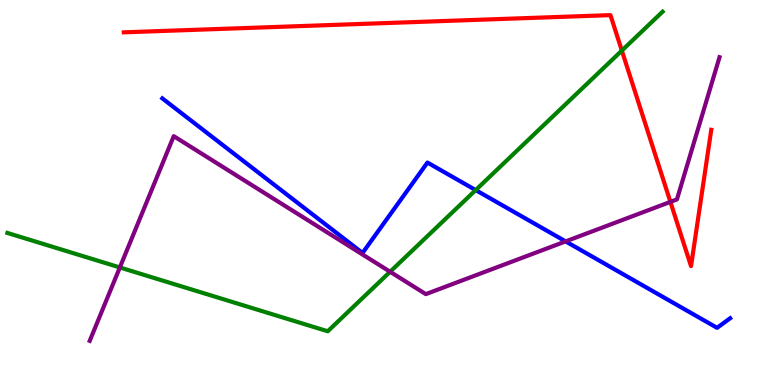[{'lines': ['blue', 'red'], 'intersections': []}, {'lines': ['green', 'red'], 'intersections': [{'x': 8.02, 'y': 8.69}]}, {'lines': ['purple', 'red'], 'intersections': [{'x': 8.65, 'y': 4.76}]}, {'lines': ['blue', 'green'], 'intersections': [{'x': 6.14, 'y': 5.06}]}, {'lines': ['blue', 'purple'], 'intersections': [{'x': 7.3, 'y': 3.73}]}, {'lines': ['green', 'purple'], 'intersections': [{'x': 1.55, 'y': 3.05}, {'x': 5.03, 'y': 2.94}]}]